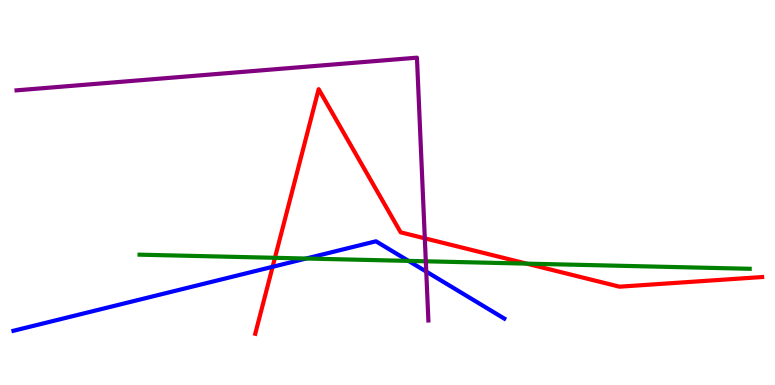[{'lines': ['blue', 'red'], 'intersections': [{'x': 3.52, 'y': 3.07}]}, {'lines': ['green', 'red'], 'intersections': [{'x': 3.55, 'y': 3.3}, {'x': 6.8, 'y': 3.15}]}, {'lines': ['purple', 'red'], 'intersections': [{'x': 5.48, 'y': 3.81}]}, {'lines': ['blue', 'green'], 'intersections': [{'x': 3.95, 'y': 3.29}, {'x': 5.27, 'y': 3.22}]}, {'lines': ['blue', 'purple'], 'intersections': [{'x': 5.5, 'y': 2.95}]}, {'lines': ['green', 'purple'], 'intersections': [{'x': 5.49, 'y': 3.21}]}]